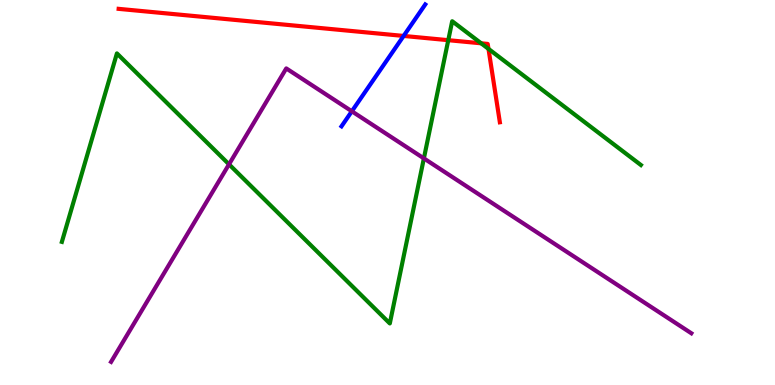[{'lines': ['blue', 'red'], 'intersections': [{'x': 5.21, 'y': 9.07}]}, {'lines': ['green', 'red'], 'intersections': [{'x': 5.78, 'y': 8.96}, {'x': 6.21, 'y': 8.88}, {'x': 6.3, 'y': 8.73}]}, {'lines': ['purple', 'red'], 'intersections': []}, {'lines': ['blue', 'green'], 'intersections': []}, {'lines': ['blue', 'purple'], 'intersections': [{'x': 4.54, 'y': 7.11}]}, {'lines': ['green', 'purple'], 'intersections': [{'x': 2.95, 'y': 5.73}, {'x': 5.47, 'y': 5.89}]}]